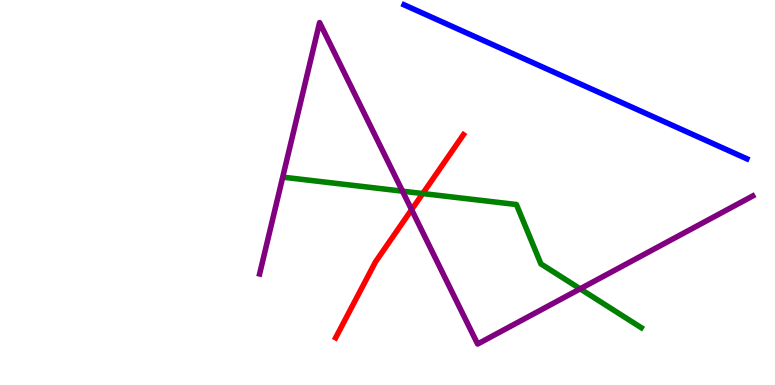[{'lines': ['blue', 'red'], 'intersections': []}, {'lines': ['green', 'red'], 'intersections': [{'x': 5.45, 'y': 4.97}]}, {'lines': ['purple', 'red'], 'intersections': [{'x': 5.31, 'y': 4.55}]}, {'lines': ['blue', 'green'], 'intersections': []}, {'lines': ['blue', 'purple'], 'intersections': []}, {'lines': ['green', 'purple'], 'intersections': [{'x': 5.19, 'y': 5.03}, {'x': 7.49, 'y': 2.5}]}]